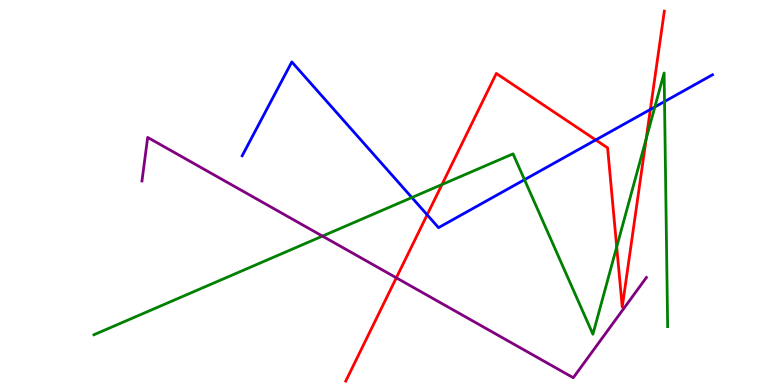[{'lines': ['blue', 'red'], 'intersections': [{'x': 5.51, 'y': 4.42}, {'x': 7.69, 'y': 6.37}, {'x': 8.39, 'y': 7.16}]}, {'lines': ['green', 'red'], 'intersections': [{'x': 5.7, 'y': 5.21}, {'x': 7.96, 'y': 3.59}, {'x': 8.34, 'y': 6.4}]}, {'lines': ['purple', 'red'], 'intersections': [{'x': 5.11, 'y': 2.78}]}, {'lines': ['blue', 'green'], 'intersections': [{'x': 5.31, 'y': 4.87}, {'x': 6.77, 'y': 5.33}, {'x': 8.45, 'y': 7.22}, {'x': 8.57, 'y': 7.36}]}, {'lines': ['blue', 'purple'], 'intersections': []}, {'lines': ['green', 'purple'], 'intersections': [{'x': 4.16, 'y': 3.87}]}]